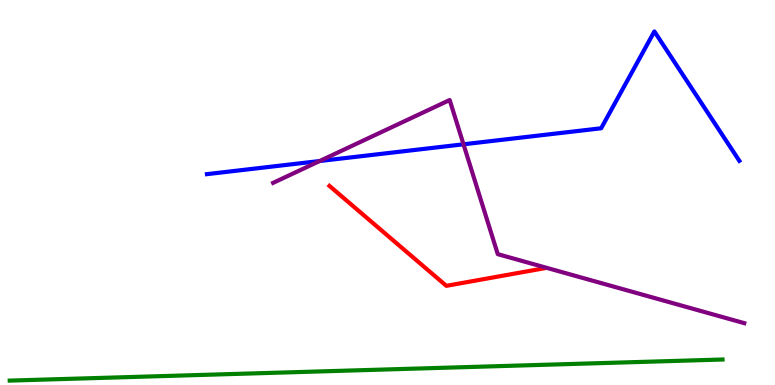[{'lines': ['blue', 'red'], 'intersections': []}, {'lines': ['green', 'red'], 'intersections': []}, {'lines': ['purple', 'red'], 'intersections': []}, {'lines': ['blue', 'green'], 'intersections': []}, {'lines': ['blue', 'purple'], 'intersections': [{'x': 4.12, 'y': 5.82}, {'x': 5.98, 'y': 6.25}]}, {'lines': ['green', 'purple'], 'intersections': []}]